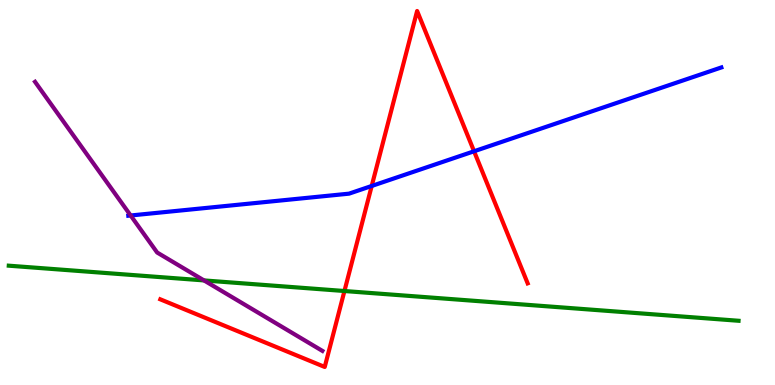[{'lines': ['blue', 'red'], 'intersections': [{'x': 4.8, 'y': 5.17}, {'x': 6.12, 'y': 6.07}]}, {'lines': ['green', 'red'], 'intersections': [{'x': 4.44, 'y': 2.44}]}, {'lines': ['purple', 'red'], 'intersections': []}, {'lines': ['blue', 'green'], 'intersections': []}, {'lines': ['blue', 'purple'], 'intersections': [{'x': 1.69, 'y': 4.4}]}, {'lines': ['green', 'purple'], 'intersections': [{'x': 2.63, 'y': 2.72}]}]